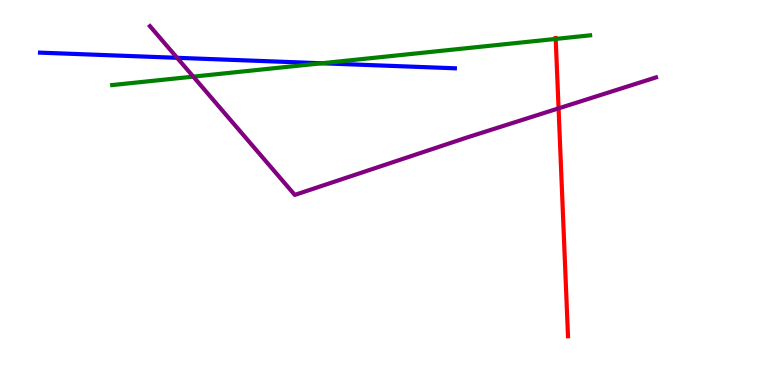[{'lines': ['blue', 'red'], 'intersections': []}, {'lines': ['green', 'red'], 'intersections': [{'x': 7.17, 'y': 8.99}]}, {'lines': ['purple', 'red'], 'intersections': [{'x': 7.21, 'y': 7.19}]}, {'lines': ['blue', 'green'], 'intersections': [{'x': 4.15, 'y': 8.36}]}, {'lines': ['blue', 'purple'], 'intersections': [{'x': 2.29, 'y': 8.5}]}, {'lines': ['green', 'purple'], 'intersections': [{'x': 2.49, 'y': 8.01}]}]